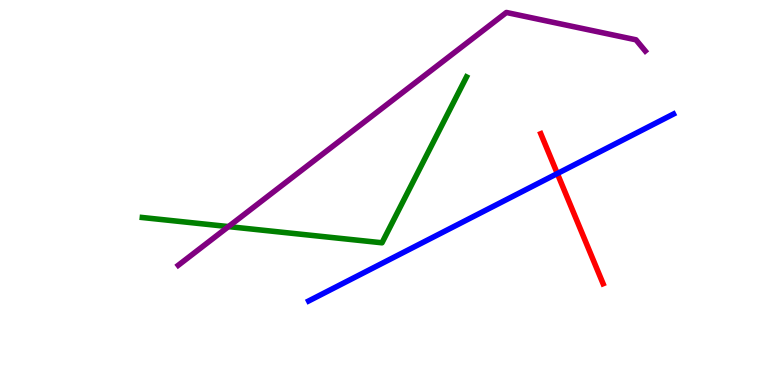[{'lines': ['blue', 'red'], 'intersections': [{'x': 7.19, 'y': 5.49}]}, {'lines': ['green', 'red'], 'intersections': []}, {'lines': ['purple', 'red'], 'intersections': []}, {'lines': ['blue', 'green'], 'intersections': []}, {'lines': ['blue', 'purple'], 'intersections': []}, {'lines': ['green', 'purple'], 'intersections': [{'x': 2.95, 'y': 4.11}]}]